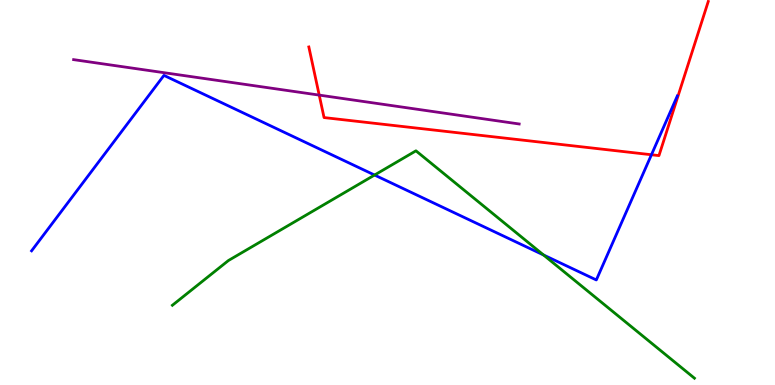[{'lines': ['blue', 'red'], 'intersections': [{'x': 8.41, 'y': 5.98}]}, {'lines': ['green', 'red'], 'intersections': []}, {'lines': ['purple', 'red'], 'intersections': [{'x': 4.12, 'y': 7.53}]}, {'lines': ['blue', 'green'], 'intersections': [{'x': 4.83, 'y': 5.45}, {'x': 7.01, 'y': 3.38}]}, {'lines': ['blue', 'purple'], 'intersections': []}, {'lines': ['green', 'purple'], 'intersections': []}]